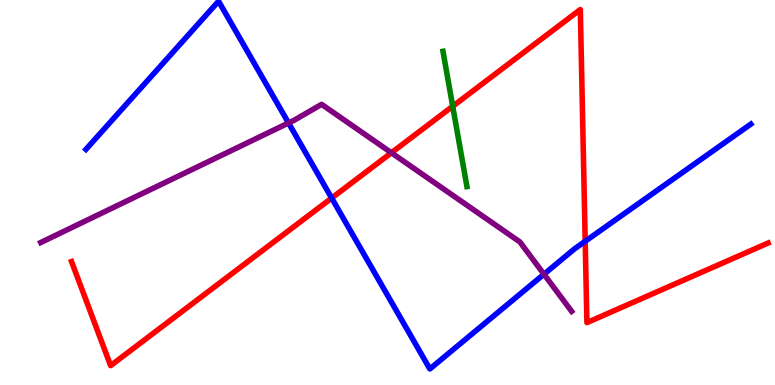[{'lines': ['blue', 'red'], 'intersections': [{'x': 4.28, 'y': 4.86}, {'x': 7.55, 'y': 3.73}]}, {'lines': ['green', 'red'], 'intersections': [{'x': 5.84, 'y': 7.24}]}, {'lines': ['purple', 'red'], 'intersections': [{'x': 5.05, 'y': 6.03}]}, {'lines': ['blue', 'green'], 'intersections': []}, {'lines': ['blue', 'purple'], 'intersections': [{'x': 3.72, 'y': 6.81}, {'x': 7.02, 'y': 2.88}]}, {'lines': ['green', 'purple'], 'intersections': []}]